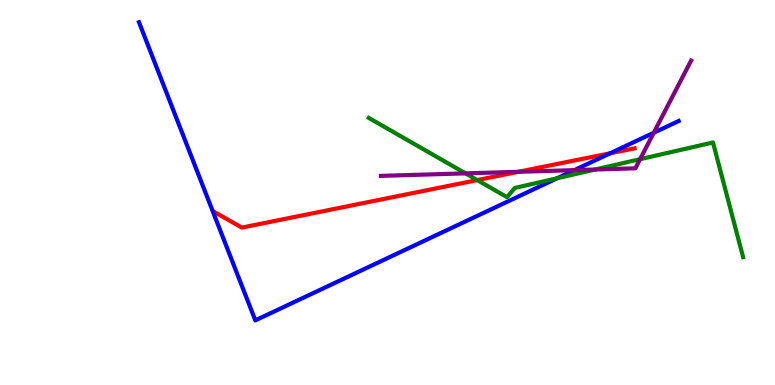[{'lines': ['blue', 'red'], 'intersections': [{'x': 7.87, 'y': 6.02}]}, {'lines': ['green', 'red'], 'intersections': [{'x': 6.16, 'y': 5.32}]}, {'lines': ['purple', 'red'], 'intersections': [{'x': 6.69, 'y': 5.54}]}, {'lines': ['blue', 'green'], 'intersections': [{'x': 7.19, 'y': 5.37}]}, {'lines': ['blue', 'purple'], 'intersections': [{'x': 7.41, 'y': 5.58}, {'x': 8.44, 'y': 6.55}]}, {'lines': ['green', 'purple'], 'intersections': [{'x': 6.01, 'y': 5.5}, {'x': 7.68, 'y': 5.6}, {'x': 8.26, 'y': 5.86}]}]